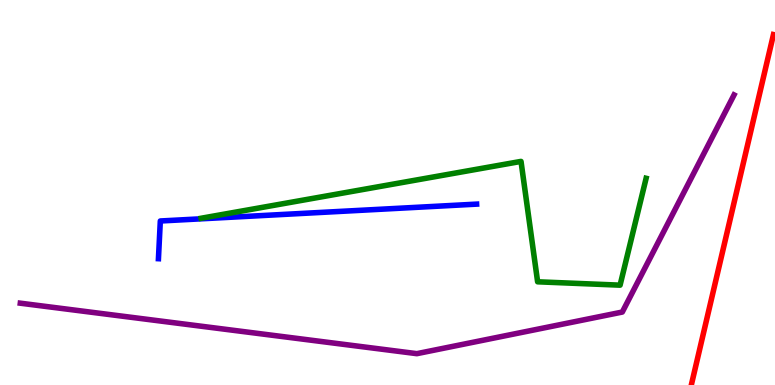[{'lines': ['blue', 'red'], 'intersections': []}, {'lines': ['green', 'red'], 'intersections': []}, {'lines': ['purple', 'red'], 'intersections': []}, {'lines': ['blue', 'green'], 'intersections': []}, {'lines': ['blue', 'purple'], 'intersections': []}, {'lines': ['green', 'purple'], 'intersections': []}]